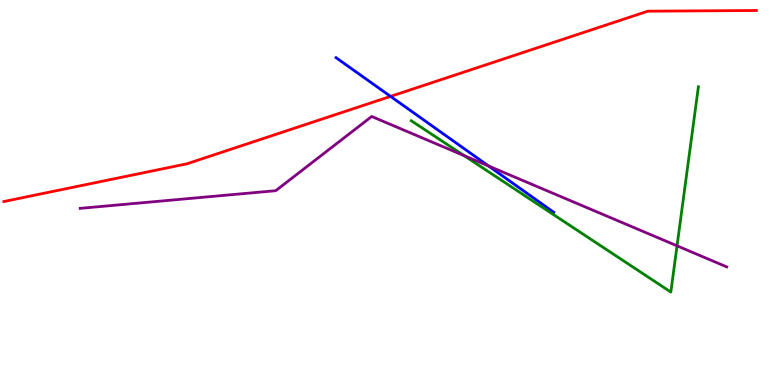[{'lines': ['blue', 'red'], 'intersections': [{'x': 5.04, 'y': 7.5}]}, {'lines': ['green', 'red'], 'intersections': []}, {'lines': ['purple', 'red'], 'intersections': []}, {'lines': ['blue', 'green'], 'intersections': []}, {'lines': ['blue', 'purple'], 'intersections': [{'x': 6.3, 'y': 5.69}]}, {'lines': ['green', 'purple'], 'intersections': [{'x': 5.99, 'y': 5.96}, {'x': 8.74, 'y': 3.61}]}]